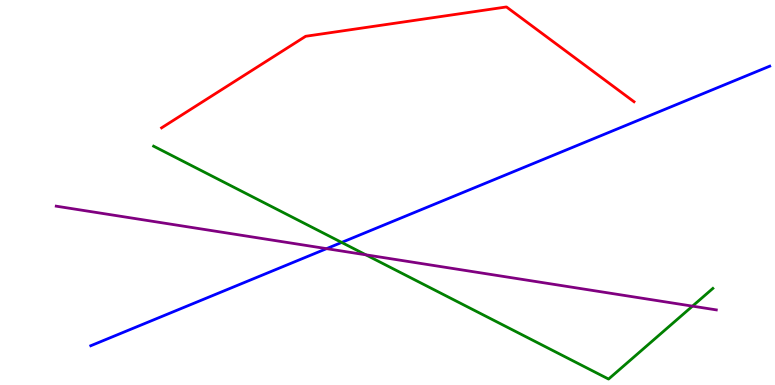[{'lines': ['blue', 'red'], 'intersections': []}, {'lines': ['green', 'red'], 'intersections': []}, {'lines': ['purple', 'red'], 'intersections': []}, {'lines': ['blue', 'green'], 'intersections': [{'x': 4.41, 'y': 3.7}]}, {'lines': ['blue', 'purple'], 'intersections': [{'x': 4.21, 'y': 3.54}]}, {'lines': ['green', 'purple'], 'intersections': [{'x': 4.72, 'y': 3.38}, {'x': 8.94, 'y': 2.05}]}]